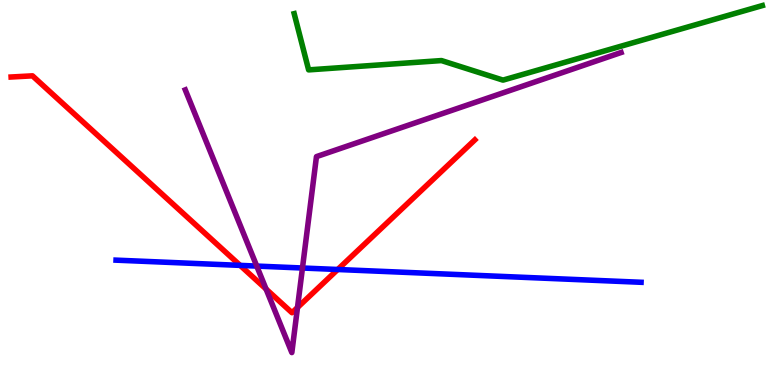[{'lines': ['blue', 'red'], 'intersections': [{'x': 3.1, 'y': 3.11}, {'x': 4.36, 'y': 3.0}]}, {'lines': ['green', 'red'], 'intersections': []}, {'lines': ['purple', 'red'], 'intersections': [{'x': 3.43, 'y': 2.49}, {'x': 3.84, 'y': 2.01}]}, {'lines': ['blue', 'green'], 'intersections': []}, {'lines': ['blue', 'purple'], 'intersections': [{'x': 3.31, 'y': 3.09}, {'x': 3.9, 'y': 3.04}]}, {'lines': ['green', 'purple'], 'intersections': []}]